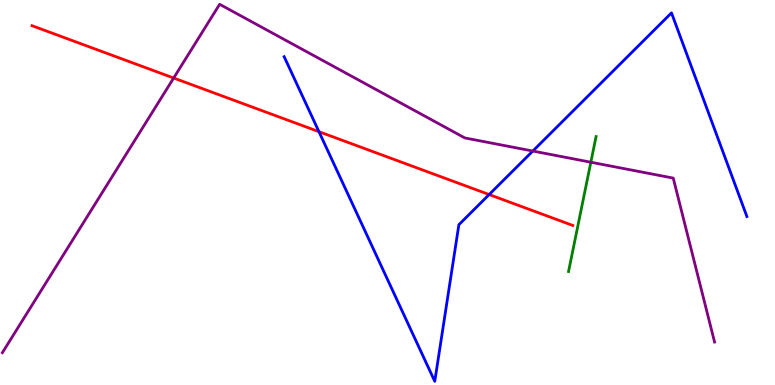[{'lines': ['blue', 'red'], 'intersections': [{'x': 4.12, 'y': 6.58}, {'x': 6.31, 'y': 4.95}]}, {'lines': ['green', 'red'], 'intersections': []}, {'lines': ['purple', 'red'], 'intersections': [{'x': 2.24, 'y': 7.97}]}, {'lines': ['blue', 'green'], 'intersections': []}, {'lines': ['blue', 'purple'], 'intersections': [{'x': 6.88, 'y': 6.08}]}, {'lines': ['green', 'purple'], 'intersections': [{'x': 7.62, 'y': 5.79}]}]